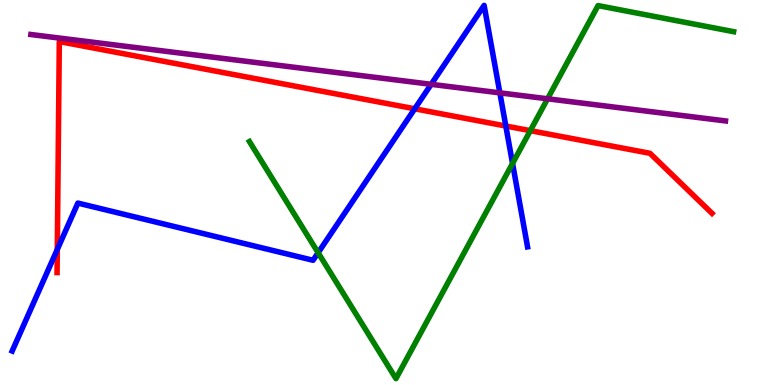[{'lines': ['blue', 'red'], 'intersections': [{'x': 0.739, 'y': 3.52}, {'x': 5.35, 'y': 7.17}, {'x': 6.53, 'y': 6.73}]}, {'lines': ['green', 'red'], 'intersections': [{'x': 6.84, 'y': 6.61}]}, {'lines': ['purple', 'red'], 'intersections': []}, {'lines': ['blue', 'green'], 'intersections': [{'x': 4.1, 'y': 3.44}, {'x': 6.61, 'y': 5.76}]}, {'lines': ['blue', 'purple'], 'intersections': [{'x': 5.56, 'y': 7.81}, {'x': 6.45, 'y': 7.59}]}, {'lines': ['green', 'purple'], 'intersections': [{'x': 7.07, 'y': 7.43}]}]